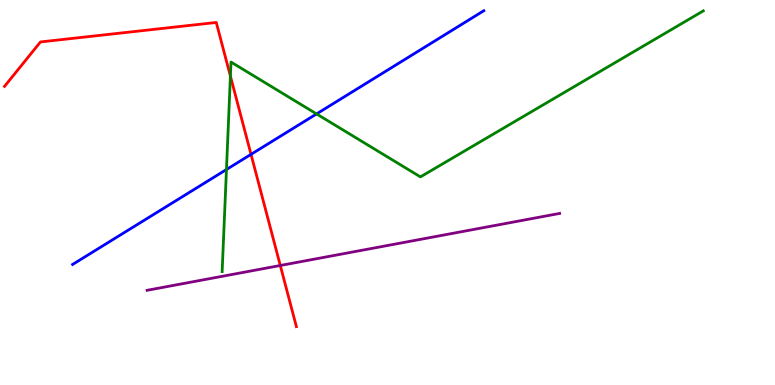[{'lines': ['blue', 'red'], 'intersections': [{'x': 3.24, 'y': 5.99}]}, {'lines': ['green', 'red'], 'intersections': [{'x': 2.97, 'y': 8.02}]}, {'lines': ['purple', 'red'], 'intersections': [{'x': 3.62, 'y': 3.1}]}, {'lines': ['blue', 'green'], 'intersections': [{'x': 2.92, 'y': 5.6}, {'x': 4.08, 'y': 7.04}]}, {'lines': ['blue', 'purple'], 'intersections': []}, {'lines': ['green', 'purple'], 'intersections': []}]